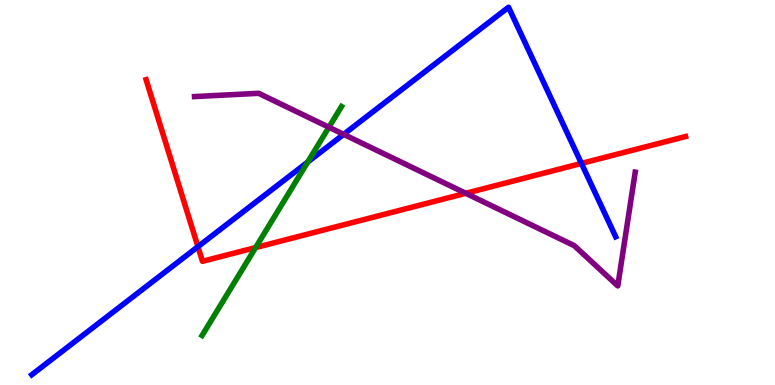[{'lines': ['blue', 'red'], 'intersections': [{'x': 2.55, 'y': 3.59}, {'x': 7.5, 'y': 5.76}]}, {'lines': ['green', 'red'], 'intersections': [{'x': 3.3, 'y': 3.57}]}, {'lines': ['purple', 'red'], 'intersections': [{'x': 6.01, 'y': 4.98}]}, {'lines': ['blue', 'green'], 'intersections': [{'x': 3.97, 'y': 5.79}]}, {'lines': ['blue', 'purple'], 'intersections': [{'x': 4.43, 'y': 6.51}]}, {'lines': ['green', 'purple'], 'intersections': [{'x': 4.24, 'y': 6.7}]}]